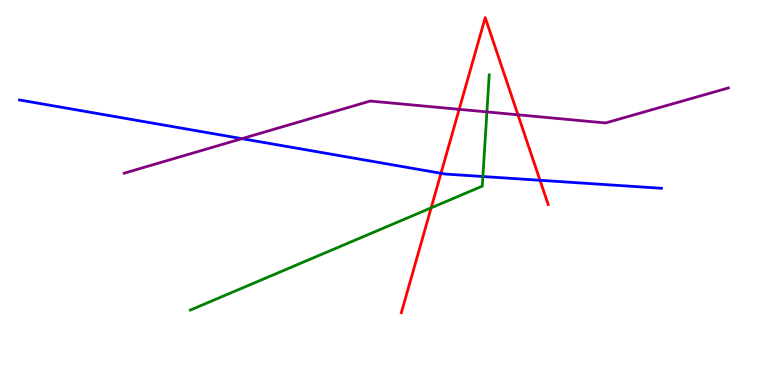[{'lines': ['blue', 'red'], 'intersections': [{'x': 5.69, 'y': 5.5}, {'x': 6.97, 'y': 5.32}]}, {'lines': ['green', 'red'], 'intersections': [{'x': 5.56, 'y': 4.6}]}, {'lines': ['purple', 'red'], 'intersections': [{'x': 5.92, 'y': 7.16}, {'x': 6.68, 'y': 7.02}]}, {'lines': ['blue', 'green'], 'intersections': [{'x': 6.23, 'y': 5.42}]}, {'lines': ['blue', 'purple'], 'intersections': [{'x': 3.12, 'y': 6.4}]}, {'lines': ['green', 'purple'], 'intersections': [{'x': 6.28, 'y': 7.09}]}]